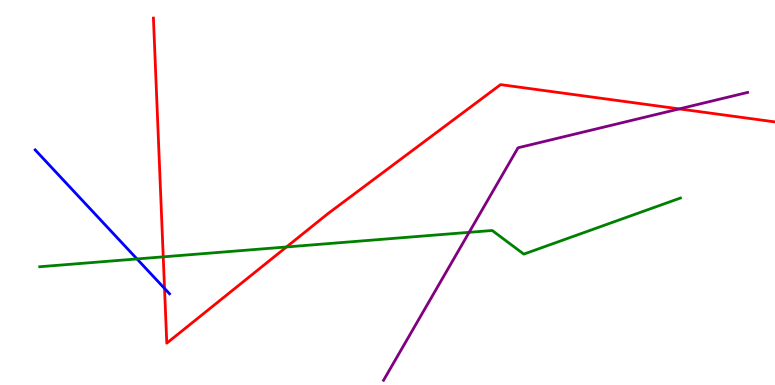[{'lines': ['blue', 'red'], 'intersections': [{'x': 2.12, 'y': 2.51}]}, {'lines': ['green', 'red'], 'intersections': [{'x': 2.11, 'y': 3.33}, {'x': 3.7, 'y': 3.59}]}, {'lines': ['purple', 'red'], 'intersections': [{'x': 8.76, 'y': 7.17}]}, {'lines': ['blue', 'green'], 'intersections': [{'x': 1.77, 'y': 3.27}]}, {'lines': ['blue', 'purple'], 'intersections': []}, {'lines': ['green', 'purple'], 'intersections': [{'x': 6.05, 'y': 3.97}]}]